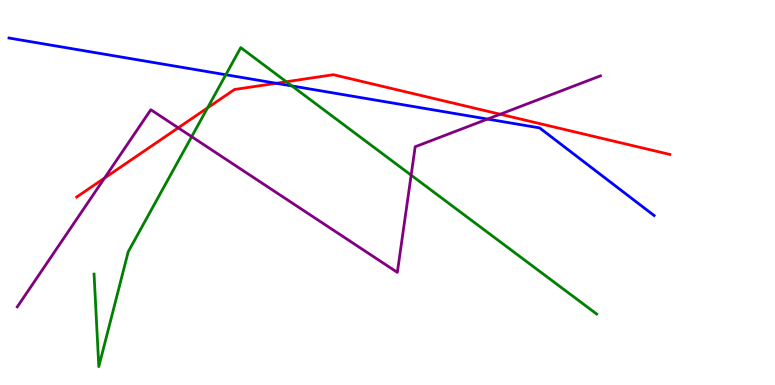[{'lines': ['blue', 'red'], 'intersections': [{'x': 3.56, 'y': 7.84}]}, {'lines': ['green', 'red'], 'intersections': [{'x': 2.68, 'y': 7.2}, {'x': 3.69, 'y': 7.88}]}, {'lines': ['purple', 'red'], 'intersections': [{'x': 1.35, 'y': 5.38}, {'x': 2.3, 'y': 6.68}, {'x': 6.45, 'y': 7.03}]}, {'lines': ['blue', 'green'], 'intersections': [{'x': 2.91, 'y': 8.06}, {'x': 3.77, 'y': 7.77}]}, {'lines': ['blue', 'purple'], 'intersections': [{'x': 6.29, 'y': 6.91}]}, {'lines': ['green', 'purple'], 'intersections': [{'x': 2.47, 'y': 6.45}, {'x': 5.31, 'y': 5.45}]}]